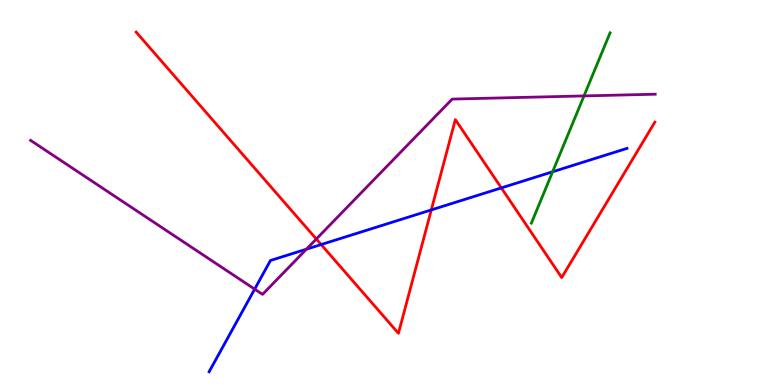[{'lines': ['blue', 'red'], 'intersections': [{'x': 4.14, 'y': 3.65}, {'x': 5.57, 'y': 4.55}, {'x': 6.47, 'y': 5.12}]}, {'lines': ['green', 'red'], 'intersections': []}, {'lines': ['purple', 'red'], 'intersections': [{'x': 4.08, 'y': 3.79}]}, {'lines': ['blue', 'green'], 'intersections': [{'x': 7.13, 'y': 5.54}]}, {'lines': ['blue', 'purple'], 'intersections': [{'x': 3.29, 'y': 2.49}, {'x': 3.95, 'y': 3.53}]}, {'lines': ['green', 'purple'], 'intersections': [{'x': 7.54, 'y': 7.51}]}]